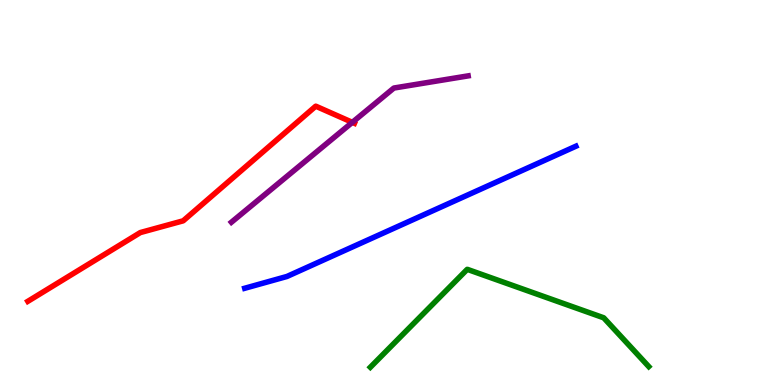[{'lines': ['blue', 'red'], 'intersections': []}, {'lines': ['green', 'red'], 'intersections': []}, {'lines': ['purple', 'red'], 'intersections': [{'x': 4.55, 'y': 6.82}]}, {'lines': ['blue', 'green'], 'intersections': []}, {'lines': ['blue', 'purple'], 'intersections': []}, {'lines': ['green', 'purple'], 'intersections': []}]